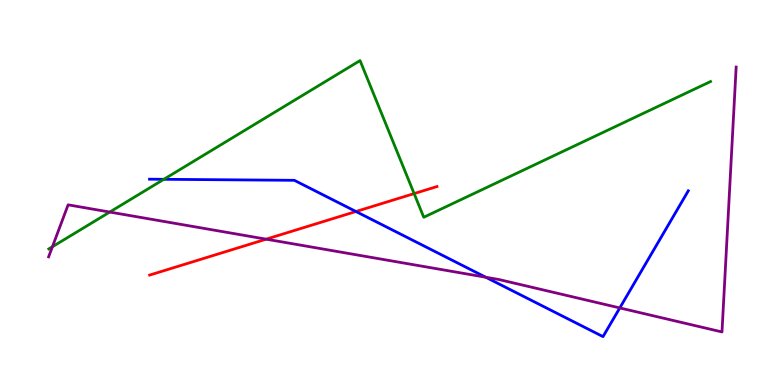[{'lines': ['blue', 'red'], 'intersections': [{'x': 4.59, 'y': 4.51}]}, {'lines': ['green', 'red'], 'intersections': [{'x': 5.34, 'y': 4.97}]}, {'lines': ['purple', 'red'], 'intersections': [{'x': 3.43, 'y': 3.79}]}, {'lines': ['blue', 'green'], 'intersections': [{'x': 2.11, 'y': 5.34}]}, {'lines': ['blue', 'purple'], 'intersections': [{'x': 6.27, 'y': 2.8}, {'x': 8.0, 'y': 2.0}]}, {'lines': ['green', 'purple'], 'intersections': [{'x': 0.676, 'y': 3.59}, {'x': 1.42, 'y': 4.49}]}]